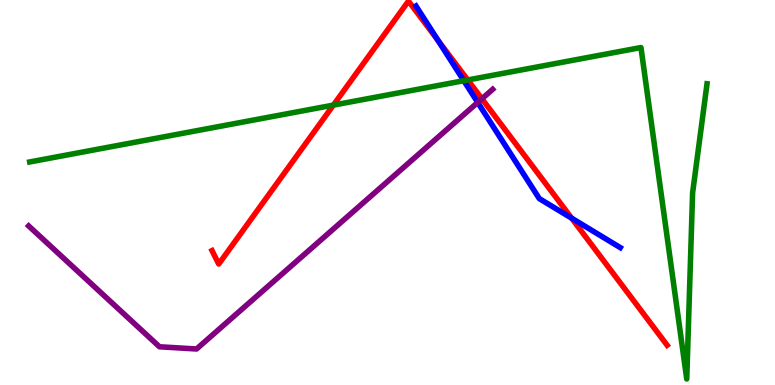[{'lines': ['blue', 'red'], 'intersections': [{'x': 5.65, 'y': 8.95}, {'x': 7.38, 'y': 4.33}]}, {'lines': ['green', 'red'], 'intersections': [{'x': 4.3, 'y': 7.27}, {'x': 6.04, 'y': 7.92}]}, {'lines': ['purple', 'red'], 'intersections': [{'x': 6.22, 'y': 7.43}]}, {'lines': ['blue', 'green'], 'intersections': [{'x': 5.98, 'y': 7.9}]}, {'lines': ['blue', 'purple'], 'intersections': [{'x': 6.16, 'y': 7.34}]}, {'lines': ['green', 'purple'], 'intersections': []}]